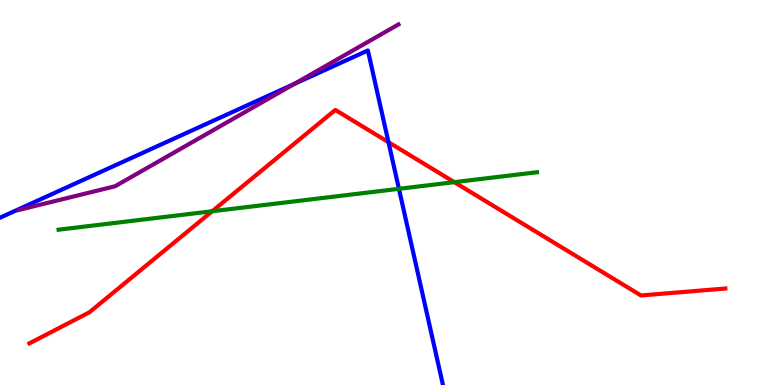[{'lines': ['blue', 'red'], 'intersections': [{'x': 5.01, 'y': 6.31}]}, {'lines': ['green', 'red'], 'intersections': [{'x': 2.74, 'y': 4.51}, {'x': 5.86, 'y': 5.27}]}, {'lines': ['purple', 'red'], 'intersections': []}, {'lines': ['blue', 'green'], 'intersections': [{'x': 5.15, 'y': 5.1}]}, {'lines': ['blue', 'purple'], 'intersections': [{'x': 3.8, 'y': 7.82}]}, {'lines': ['green', 'purple'], 'intersections': []}]